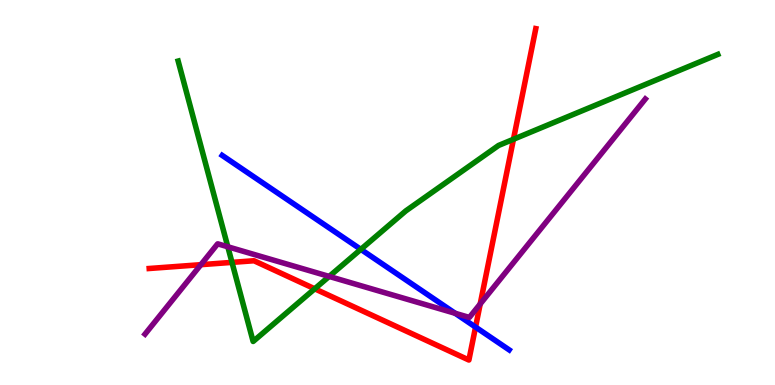[{'lines': ['blue', 'red'], 'intersections': [{'x': 6.14, 'y': 1.5}]}, {'lines': ['green', 'red'], 'intersections': [{'x': 2.99, 'y': 3.18}, {'x': 4.06, 'y': 2.5}, {'x': 6.63, 'y': 6.38}]}, {'lines': ['purple', 'red'], 'intersections': [{'x': 2.59, 'y': 3.13}, {'x': 6.2, 'y': 2.11}]}, {'lines': ['blue', 'green'], 'intersections': [{'x': 4.66, 'y': 3.52}]}, {'lines': ['blue', 'purple'], 'intersections': [{'x': 5.87, 'y': 1.86}]}, {'lines': ['green', 'purple'], 'intersections': [{'x': 2.94, 'y': 3.59}, {'x': 4.25, 'y': 2.82}]}]